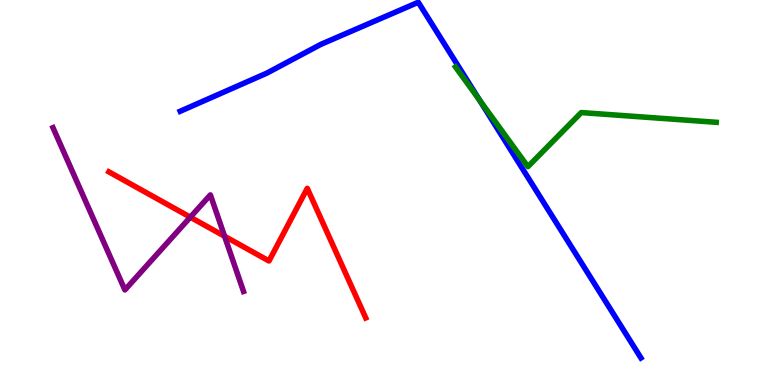[{'lines': ['blue', 'red'], 'intersections': []}, {'lines': ['green', 'red'], 'intersections': []}, {'lines': ['purple', 'red'], 'intersections': [{'x': 2.46, 'y': 4.36}, {'x': 2.9, 'y': 3.86}]}, {'lines': ['blue', 'green'], 'intersections': [{'x': 6.19, 'y': 7.41}]}, {'lines': ['blue', 'purple'], 'intersections': []}, {'lines': ['green', 'purple'], 'intersections': []}]